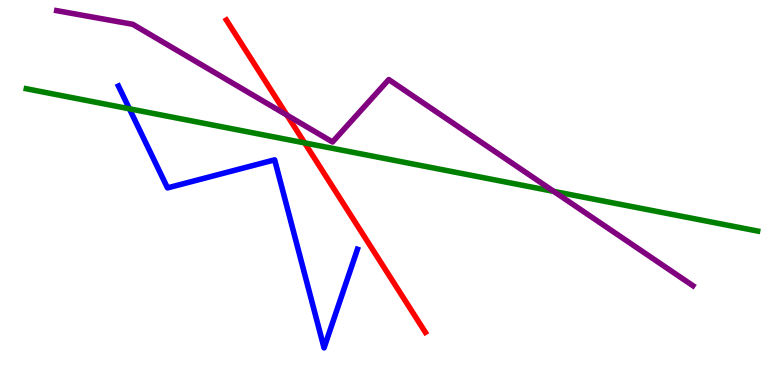[{'lines': ['blue', 'red'], 'intersections': []}, {'lines': ['green', 'red'], 'intersections': [{'x': 3.93, 'y': 6.29}]}, {'lines': ['purple', 'red'], 'intersections': [{'x': 3.7, 'y': 7.01}]}, {'lines': ['blue', 'green'], 'intersections': [{'x': 1.67, 'y': 7.17}]}, {'lines': ['blue', 'purple'], 'intersections': []}, {'lines': ['green', 'purple'], 'intersections': [{'x': 7.15, 'y': 5.03}]}]